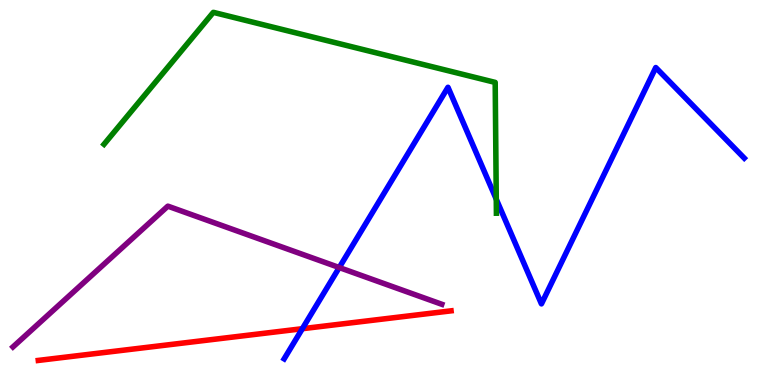[{'lines': ['blue', 'red'], 'intersections': [{'x': 3.9, 'y': 1.46}]}, {'lines': ['green', 'red'], 'intersections': []}, {'lines': ['purple', 'red'], 'intersections': []}, {'lines': ['blue', 'green'], 'intersections': [{'x': 6.4, 'y': 4.83}]}, {'lines': ['blue', 'purple'], 'intersections': [{'x': 4.38, 'y': 3.05}]}, {'lines': ['green', 'purple'], 'intersections': []}]